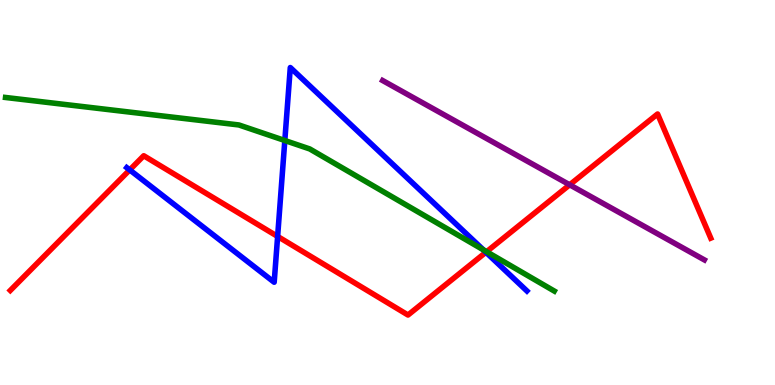[{'lines': ['blue', 'red'], 'intersections': [{'x': 1.67, 'y': 5.59}, {'x': 3.58, 'y': 3.86}, {'x': 6.27, 'y': 3.45}]}, {'lines': ['green', 'red'], 'intersections': [{'x': 6.28, 'y': 3.46}]}, {'lines': ['purple', 'red'], 'intersections': [{'x': 7.35, 'y': 5.2}]}, {'lines': ['blue', 'green'], 'intersections': [{'x': 3.68, 'y': 6.35}, {'x': 6.24, 'y': 3.51}]}, {'lines': ['blue', 'purple'], 'intersections': []}, {'lines': ['green', 'purple'], 'intersections': []}]